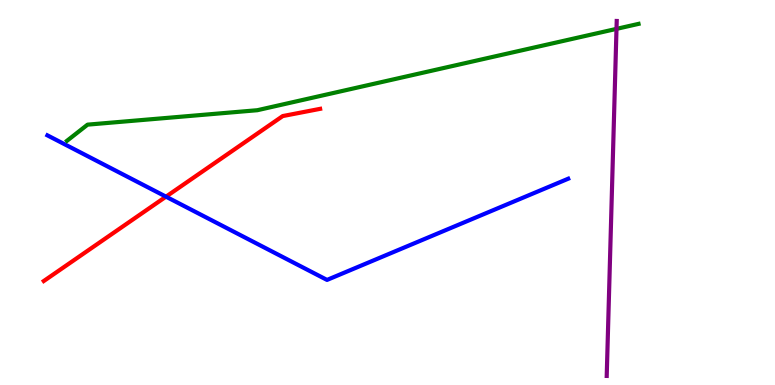[{'lines': ['blue', 'red'], 'intersections': [{'x': 2.14, 'y': 4.89}]}, {'lines': ['green', 'red'], 'intersections': []}, {'lines': ['purple', 'red'], 'intersections': []}, {'lines': ['blue', 'green'], 'intersections': []}, {'lines': ['blue', 'purple'], 'intersections': []}, {'lines': ['green', 'purple'], 'intersections': [{'x': 7.95, 'y': 9.25}]}]